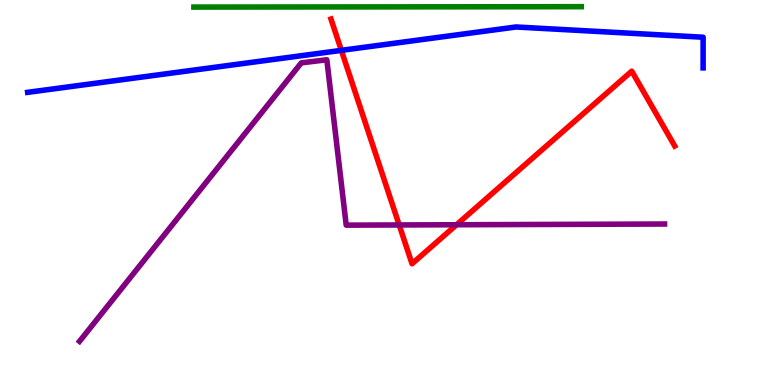[{'lines': ['blue', 'red'], 'intersections': [{'x': 4.4, 'y': 8.69}]}, {'lines': ['green', 'red'], 'intersections': []}, {'lines': ['purple', 'red'], 'intersections': [{'x': 5.15, 'y': 4.16}, {'x': 5.89, 'y': 4.16}]}, {'lines': ['blue', 'green'], 'intersections': []}, {'lines': ['blue', 'purple'], 'intersections': []}, {'lines': ['green', 'purple'], 'intersections': []}]